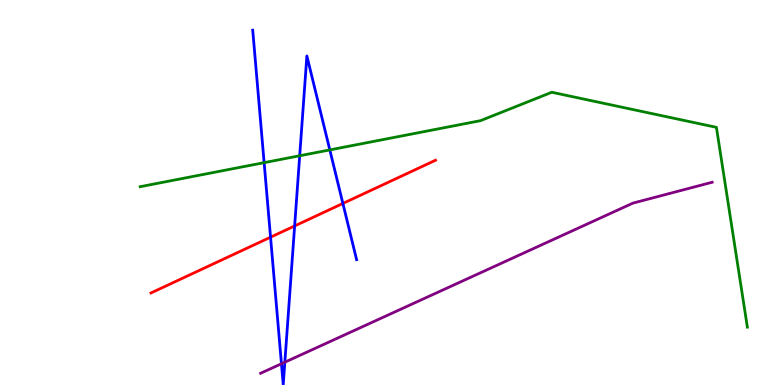[{'lines': ['blue', 'red'], 'intersections': [{'x': 3.49, 'y': 3.84}, {'x': 3.8, 'y': 4.13}, {'x': 4.42, 'y': 4.72}]}, {'lines': ['green', 'red'], 'intersections': []}, {'lines': ['purple', 'red'], 'intersections': []}, {'lines': ['blue', 'green'], 'intersections': [{'x': 3.41, 'y': 5.78}, {'x': 3.87, 'y': 5.95}, {'x': 4.26, 'y': 6.11}]}, {'lines': ['blue', 'purple'], 'intersections': [{'x': 3.63, 'y': 0.552}, {'x': 3.68, 'y': 0.592}]}, {'lines': ['green', 'purple'], 'intersections': []}]